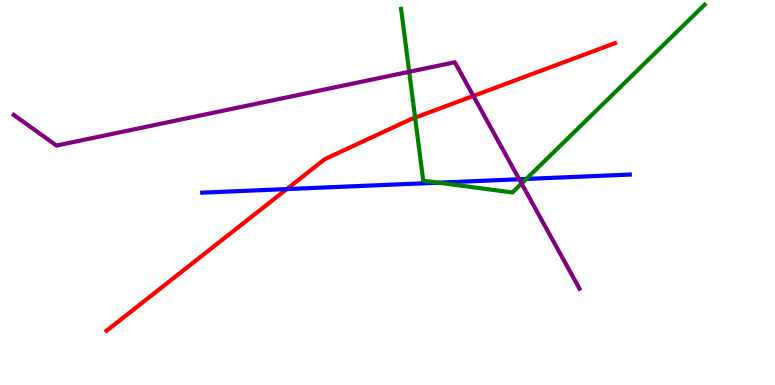[{'lines': ['blue', 'red'], 'intersections': [{'x': 3.7, 'y': 5.09}]}, {'lines': ['green', 'red'], 'intersections': [{'x': 5.36, 'y': 6.94}]}, {'lines': ['purple', 'red'], 'intersections': [{'x': 6.11, 'y': 7.51}]}, {'lines': ['blue', 'green'], 'intersections': [{'x': 5.65, 'y': 5.26}, {'x': 6.79, 'y': 5.35}]}, {'lines': ['blue', 'purple'], 'intersections': [{'x': 6.7, 'y': 5.34}]}, {'lines': ['green', 'purple'], 'intersections': [{'x': 5.28, 'y': 8.14}, {'x': 6.73, 'y': 5.23}]}]